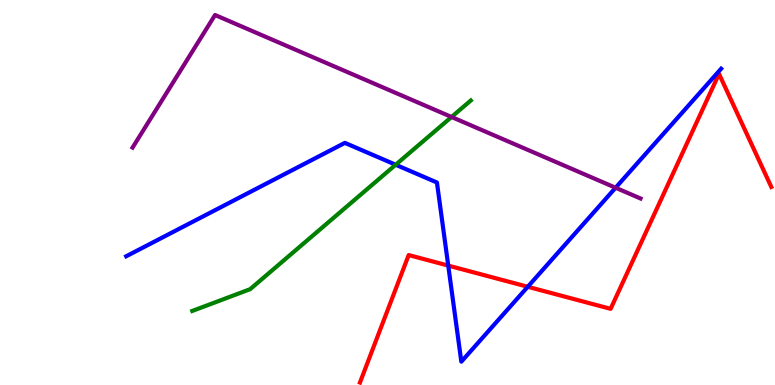[{'lines': ['blue', 'red'], 'intersections': [{'x': 5.78, 'y': 3.1}, {'x': 6.81, 'y': 2.55}]}, {'lines': ['green', 'red'], 'intersections': []}, {'lines': ['purple', 'red'], 'intersections': []}, {'lines': ['blue', 'green'], 'intersections': [{'x': 5.11, 'y': 5.72}]}, {'lines': ['blue', 'purple'], 'intersections': [{'x': 7.94, 'y': 5.12}]}, {'lines': ['green', 'purple'], 'intersections': [{'x': 5.83, 'y': 6.96}]}]